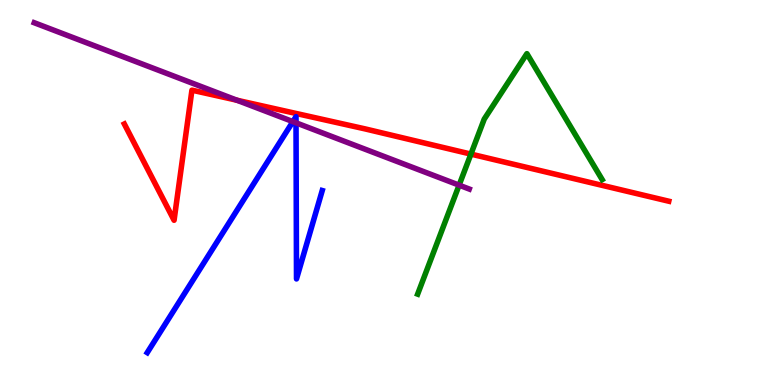[{'lines': ['blue', 'red'], 'intersections': []}, {'lines': ['green', 'red'], 'intersections': [{'x': 6.08, 'y': 6.0}]}, {'lines': ['purple', 'red'], 'intersections': [{'x': 3.06, 'y': 7.4}]}, {'lines': ['blue', 'green'], 'intersections': []}, {'lines': ['blue', 'purple'], 'intersections': [{'x': 3.78, 'y': 6.84}, {'x': 3.82, 'y': 6.81}]}, {'lines': ['green', 'purple'], 'intersections': [{'x': 5.92, 'y': 5.19}]}]